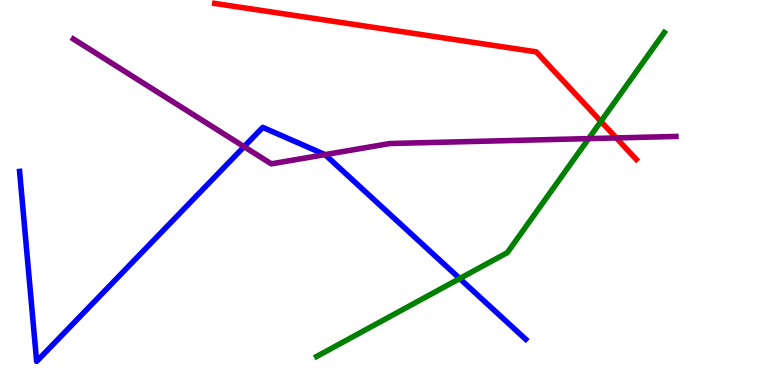[{'lines': ['blue', 'red'], 'intersections': []}, {'lines': ['green', 'red'], 'intersections': [{'x': 7.75, 'y': 6.85}]}, {'lines': ['purple', 'red'], 'intersections': [{'x': 7.95, 'y': 6.42}]}, {'lines': ['blue', 'green'], 'intersections': [{'x': 5.93, 'y': 2.76}]}, {'lines': ['blue', 'purple'], 'intersections': [{'x': 3.15, 'y': 6.19}, {'x': 4.19, 'y': 5.98}]}, {'lines': ['green', 'purple'], 'intersections': [{'x': 7.6, 'y': 6.4}]}]